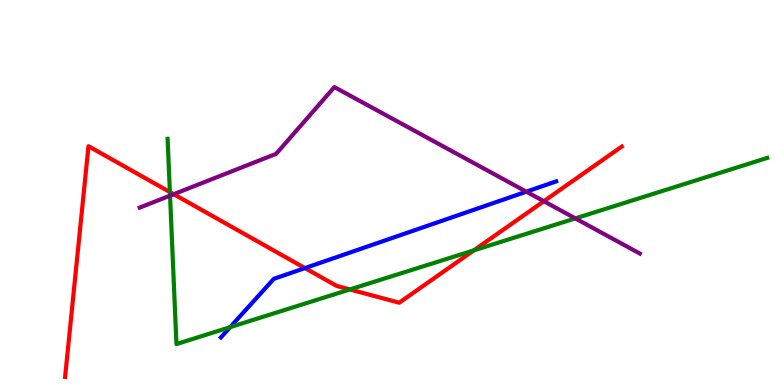[{'lines': ['blue', 'red'], 'intersections': [{'x': 3.93, 'y': 3.04}]}, {'lines': ['green', 'red'], 'intersections': [{'x': 2.19, 'y': 5.01}, {'x': 4.51, 'y': 2.48}, {'x': 6.11, 'y': 3.5}]}, {'lines': ['purple', 'red'], 'intersections': [{'x': 2.24, 'y': 4.96}, {'x': 7.02, 'y': 4.77}]}, {'lines': ['blue', 'green'], 'intersections': [{'x': 2.97, 'y': 1.5}]}, {'lines': ['blue', 'purple'], 'intersections': [{'x': 6.79, 'y': 5.02}]}, {'lines': ['green', 'purple'], 'intersections': [{'x': 2.19, 'y': 4.92}, {'x': 7.42, 'y': 4.33}]}]